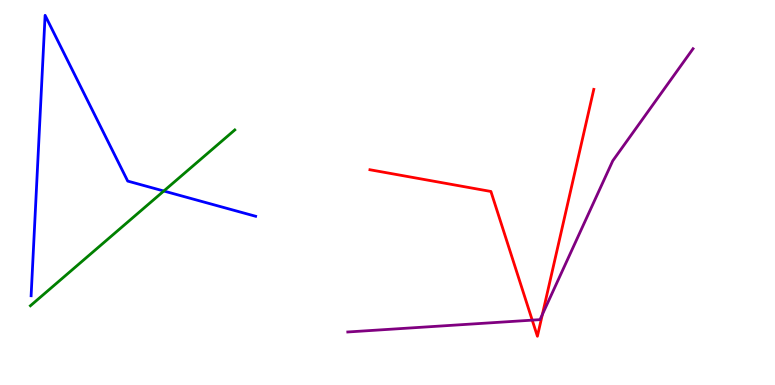[{'lines': ['blue', 'red'], 'intersections': []}, {'lines': ['green', 'red'], 'intersections': []}, {'lines': ['purple', 'red'], 'intersections': [{'x': 6.87, 'y': 1.68}, {'x': 7.0, 'y': 1.83}]}, {'lines': ['blue', 'green'], 'intersections': [{'x': 2.11, 'y': 5.04}]}, {'lines': ['blue', 'purple'], 'intersections': []}, {'lines': ['green', 'purple'], 'intersections': []}]